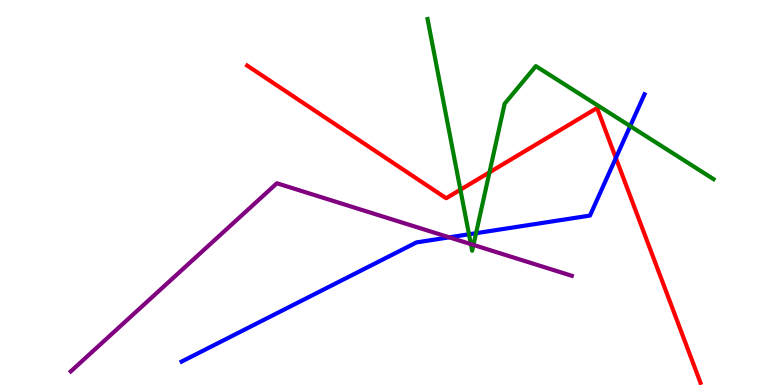[{'lines': ['blue', 'red'], 'intersections': [{'x': 7.95, 'y': 5.9}]}, {'lines': ['green', 'red'], 'intersections': [{'x': 5.94, 'y': 5.07}, {'x': 6.32, 'y': 5.52}]}, {'lines': ['purple', 'red'], 'intersections': []}, {'lines': ['blue', 'green'], 'intersections': [{'x': 6.05, 'y': 3.91}, {'x': 6.14, 'y': 3.94}, {'x': 8.13, 'y': 6.72}]}, {'lines': ['blue', 'purple'], 'intersections': [{'x': 5.8, 'y': 3.84}]}, {'lines': ['green', 'purple'], 'intersections': [{'x': 6.08, 'y': 3.66}, {'x': 6.11, 'y': 3.64}]}]